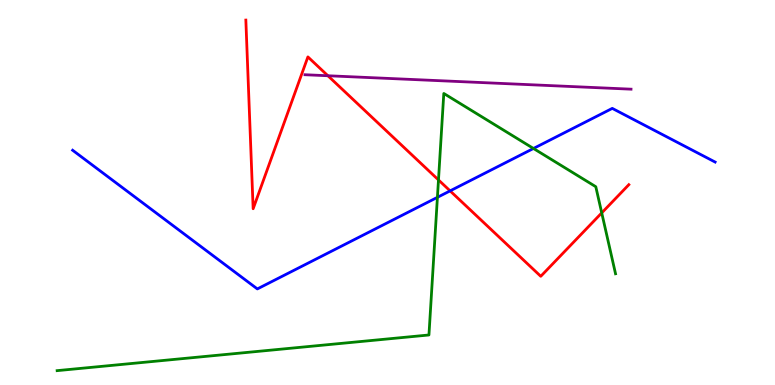[{'lines': ['blue', 'red'], 'intersections': [{'x': 5.81, 'y': 5.04}]}, {'lines': ['green', 'red'], 'intersections': [{'x': 5.66, 'y': 5.33}, {'x': 7.76, 'y': 4.47}]}, {'lines': ['purple', 'red'], 'intersections': [{'x': 4.23, 'y': 8.03}]}, {'lines': ['blue', 'green'], 'intersections': [{'x': 5.64, 'y': 4.87}, {'x': 6.88, 'y': 6.14}]}, {'lines': ['blue', 'purple'], 'intersections': []}, {'lines': ['green', 'purple'], 'intersections': []}]